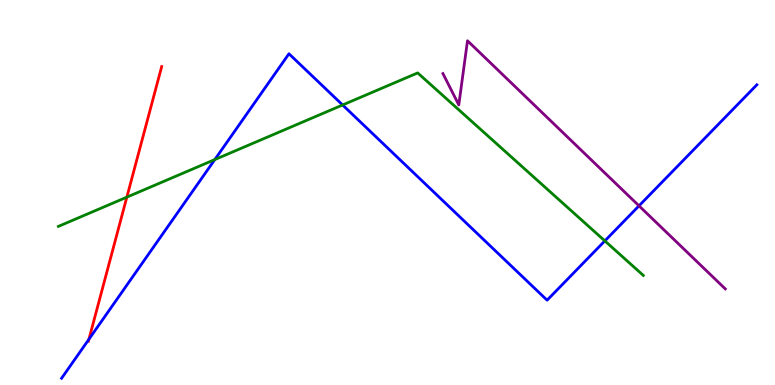[{'lines': ['blue', 'red'], 'intersections': [{'x': 1.15, 'y': 1.19}]}, {'lines': ['green', 'red'], 'intersections': [{'x': 1.64, 'y': 4.88}]}, {'lines': ['purple', 'red'], 'intersections': []}, {'lines': ['blue', 'green'], 'intersections': [{'x': 2.77, 'y': 5.86}, {'x': 4.42, 'y': 7.27}, {'x': 7.8, 'y': 3.74}]}, {'lines': ['blue', 'purple'], 'intersections': [{'x': 8.25, 'y': 4.65}]}, {'lines': ['green', 'purple'], 'intersections': []}]